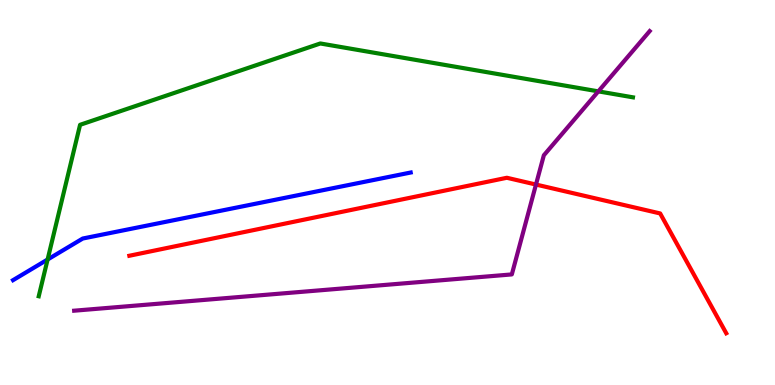[{'lines': ['blue', 'red'], 'intersections': []}, {'lines': ['green', 'red'], 'intersections': []}, {'lines': ['purple', 'red'], 'intersections': [{'x': 6.92, 'y': 5.21}]}, {'lines': ['blue', 'green'], 'intersections': [{'x': 0.614, 'y': 3.26}]}, {'lines': ['blue', 'purple'], 'intersections': []}, {'lines': ['green', 'purple'], 'intersections': [{'x': 7.72, 'y': 7.63}]}]